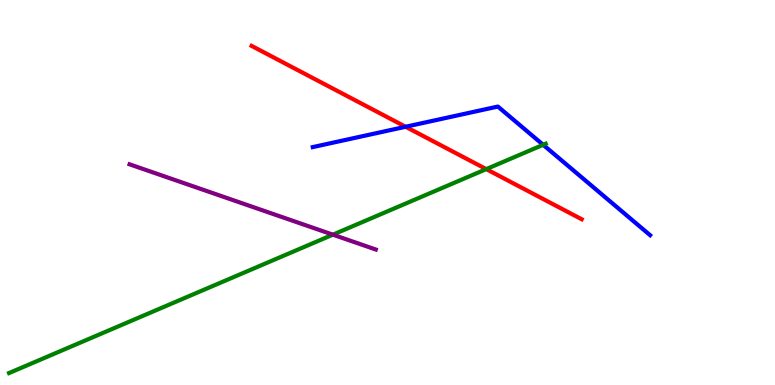[{'lines': ['blue', 'red'], 'intersections': [{'x': 5.23, 'y': 6.71}]}, {'lines': ['green', 'red'], 'intersections': [{'x': 6.27, 'y': 5.61}]}, {'lines': ['purple', 'red'], 'intersections': []}, {'lines': ['blue', 'green'], 'intersections': [{'x': 7.01, 'y': 6.24}]}, {'lines': ['blue', 'purple'], 'intersections': []}, {'lines': ['green', 'purple'], 'intersections': [{'x': 4.3, 'y': 3.9}]}]